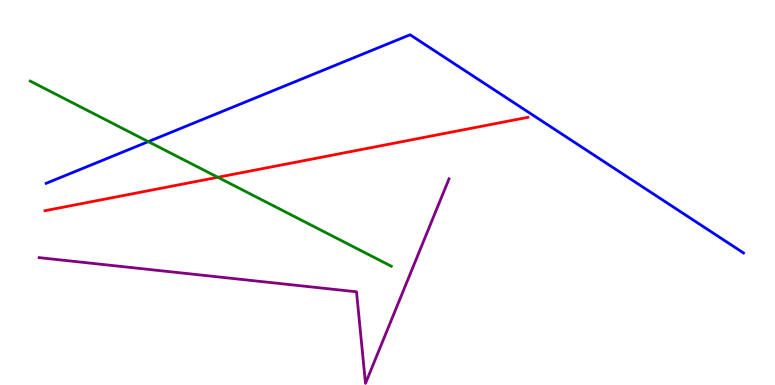[{'lines': ['blue', 'red'], 'intersections': []}, {'lines': ['green', 'red'], 'intersections': [{'x': 2.81, 'y': 5.4}]}, {'lines': ['purple', 'red'], 'intersections': []}, {'lines': ['blue', 'green'], 'intersections': [{'x': 1.91, 'y': 6.32}]}, {'lines': ['blue', 'purple'], 'intersections': []}, {'lines': ['green', 'purple'], 'intersections': []}]